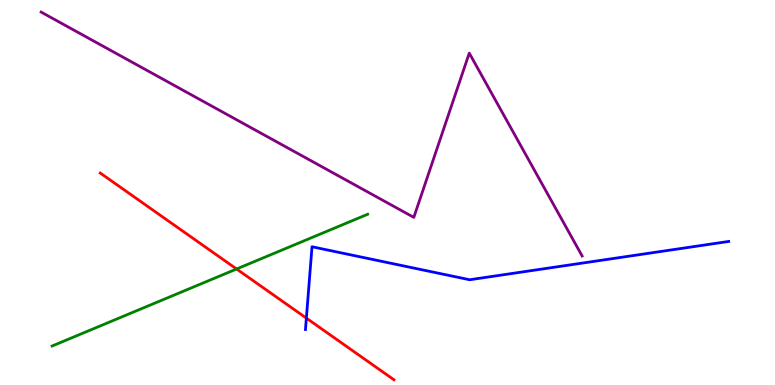[{'lines': ['blue', 'red'], 'intersections': [{'x': 3.95, 'y': 1.74}]}, {'lines': ['green', 'red'], 'intersections': [{'x': 3.05, 'y': 3.01}]}, {'lines': ['purple', 'red'], 'intersections': []}, {'lines': ['blue', 'green'], 'intersections': []}, {'lines': ['blue', 'purple'], 'intersections': []}, {'lines': ['green', 'purple'], 'intersections': []}]